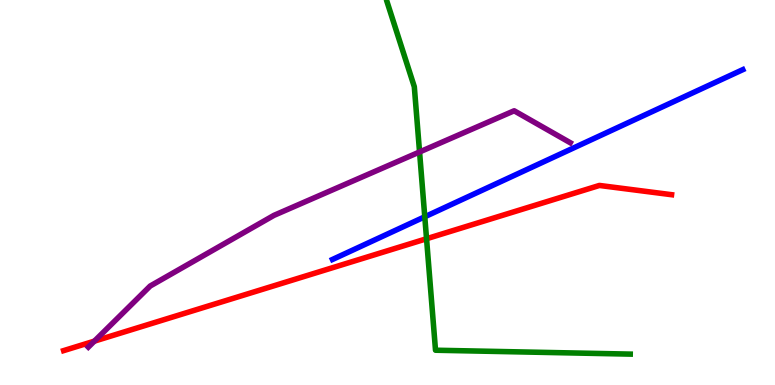[{'lines': ['blue', 'red'], 'intersections': []}, {'lines': ['green', 'red'], 'intersections': [{'x': 5.5, 'y': 3.8}]}, {'lines': ['purple', 'red'], 'intersections': [{'x': 1.22, 'y': 1.14}]}, {'lines': ['blue', 'green'], 'intersections': [{'x': 5.48, 'y': 4.37}]}, {'lines': ['blue', 'purple'], 'intersections': []}, {'lines': ['green', 'purple'], 'intersections': [{'x': 5.41, 'y': 6.05}]}]